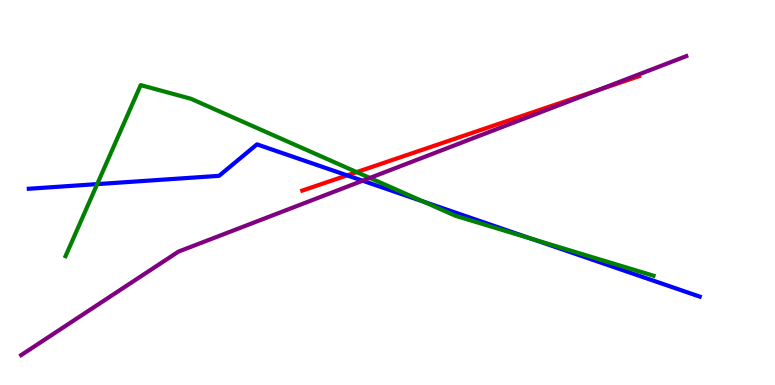[{'lines': ['blue', 'red'], 'intersections': [{'x': 4.48, 'y': 5.45}]}, {'lines': ['green', 'red'], 'intersections': [{'x': 4.6, 'y': 5.53}]}, {'lines': ['purple', 'red'], 'intersections': [{'x': 7.71, 'y': 7.66}]}, {'lines': ['blue', 'green'], 'intersections': [{'x': 1.25, 'y': 5.22}, {'x': 5.46, 'y': 4.77}, {'x': 6.87, 'y': 3.79}]}, {'lines': ['blue', 'purple'], 'intersections': [{'x': 4.68, 'y': 5.31}]}, {'lines': ['green', 'purple'], 'intersections': [{'x': 4.77, 'y': 5.38}]}]